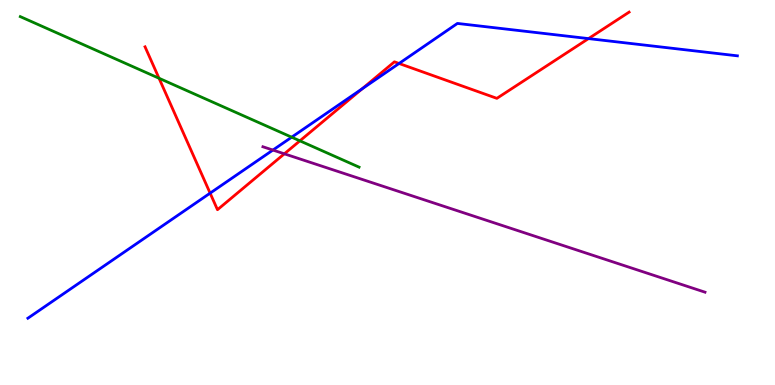[{'lines': ['blue', 'red'], 'intersections': [{'x': 2.71, 'y': 4.98}, {'x': 4.67, 'y': 7.69}, {'x': 5.15, 'y': 8.35}, {'x': 7.59, 'y': 9.0}]}, {'lines': ['green', 'red'], 'intersections': [{'x': 2.05, 'y': 7.97}, {'x': 3.87, 'y': 6.34}]}, {'lines': ['purple', 'red'], 'intersections': [{'x': 3.67, 'y': 6.0}]}, {'lines': ['blue', 'green'], 'intersections': [{'x': 3.76, 'y': 6.44}]}, {'lines': ['blue', 'purple'], 'intersections': [{'x': 3.52, 'y': 6.1}]}, {'lines': ['green', 'purple'], 'intersections': []}]